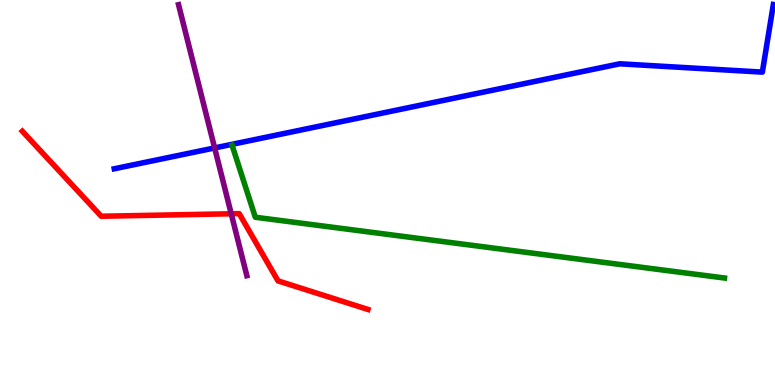[{'lines': ['blue', 'red'], 'intersections': []}, {'lines': ['green', 'red'], 'intersections': []}, {'lines': ['purple', 'red'], 'intersections': [{'x': 2.98, 'y': 4.45}]}, {'lines': ['blue', 'green'], 'intersections': []}, {'lines': ['blue', 'purple'], 'intersections': [{'x': 2.77, 'y': 6.16}]}, {'lines': ['green', 'purple'], 'intersections': []}]